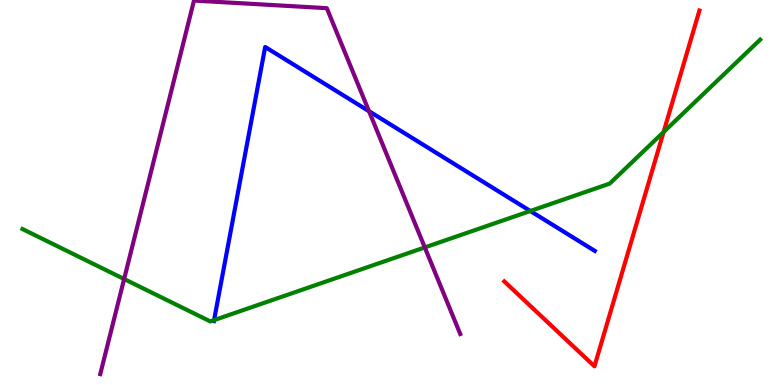[{'lines': ['blue', 'red'], 'intersections': []}, {'lines': ['green', 'red'], 'intersections': [{'x': 8.56, 'y': 6.57}]}, {'lines': ['purple', 'red'], 'intersections': []}, {'lines': ['blue', 'green'], 'intersections': [{'x': 2.76, 'y': 1.68}, {'x': 6.84, 'y': 4.52}]}, {'lines': ['blue', 'purple'], 'intersections': [{'x': 4.76, 'y': 7.11}]}, {'lines': ['green', 'purple'], 'intersections': [{'x': 1.6, 'y': 2.75}, {'x': 5.48, 'y': 3.57}]}]